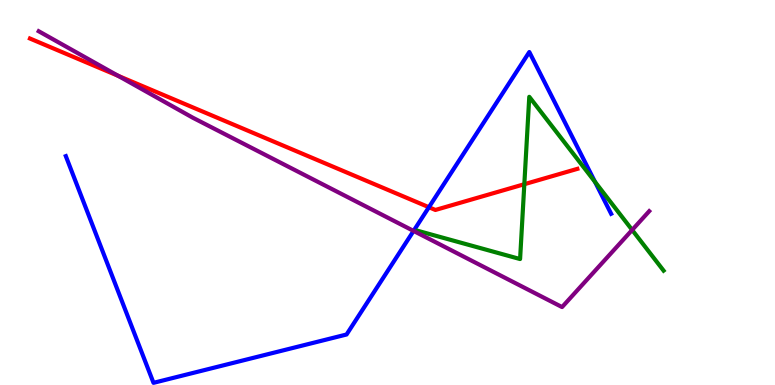[{'lines': ['blue', 'red'], 'intersections': [{'x': 5.53, 'y': 4.62}]}, {'lines': ['green', 'red'], 'intersections': [{'x': 6.77, 'y': 5.22}]}, {'lines': ['purple', 'red'], 'intersections': [{'x': 1.52, 'y': 8.03}]}, {'lines': ['blue', 'green'], 'intersections': [{'x': 7.68, 'y': 5.28}]}, {'lines': ['blue', 'purple'], 'intersections': [{'x': 5.34, 'y': 4.0}]}, {'lines': ['green', 'purple'], 'intersections': [{'x': 8.16, 'y': 4.03}]}]